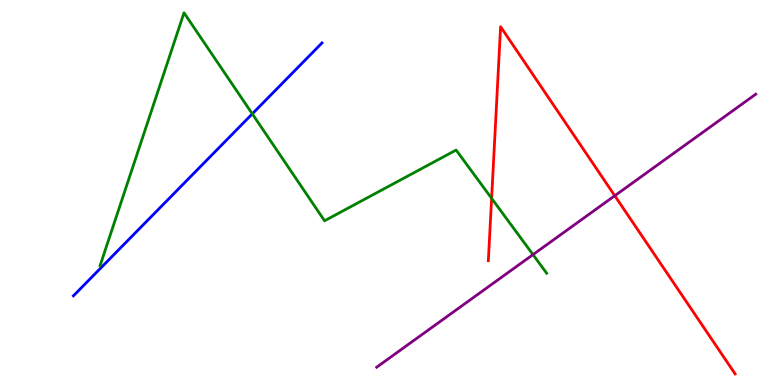[{'lines': ['blue', 'red'], 'intersections': []}, {'lines': ['green', 'red'], 'intersections': [{'x': 6.34, 'y': 4.85}]}, {'lines': ['purple', 'red'], 'intersections': [{'x': 7.93, 'y': 4.92}]}, {'lines': ['blue', 'green'], 'intersections': [{'x': 3.26, 'y': 7.04}]}, {'lines': ['blue', 'purple'], 'intersections': []}, {'lines': ['green', 'purple'], 'intersections': [{'x': 6.88, 'y': 3.39}]}]